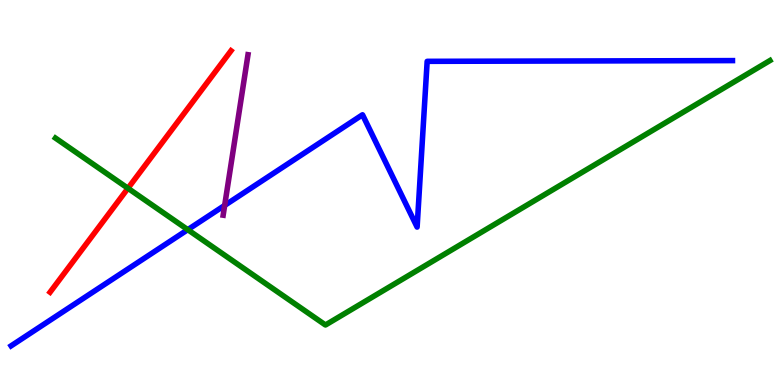[{'lines': ['blue', 'red'], 'intersections': []}, {'lines': ['green', 'red'], 'intersections': [{'x': 1.65, 'y': 5.11}]}, {'lines': ['purple', 'red'], 'intersections': []}, {'lines': ['blue', 'green'], 'intersections': [{'x': 2.42, 'y': 4.03}]}, {'lines': ['blue', 'purple'], 'intersections': [{'x': 2.9, 'y': 4.66}]}, {'lines': ['green', 'purple'], 'intersections': []}]